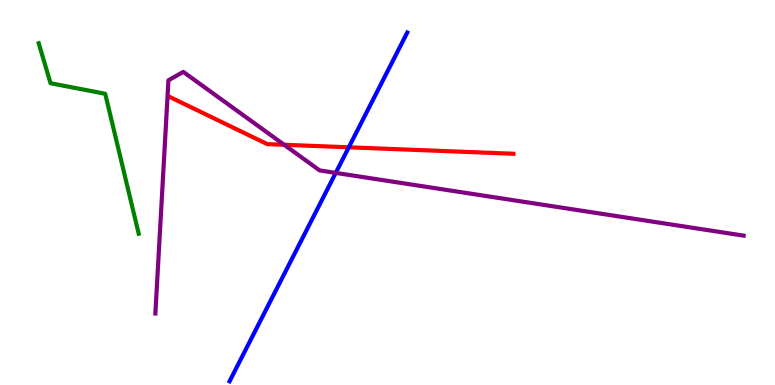[{'lines': ['blue', 'red'], 'intersections': [{'x': 4.5, 'y': 6.17}]}, {'lines': ['green', 'red'], 'intersections': []}, {'lines': ['purple', 'red'], 'intersections': [{'x': 3.67, 'y': 6.24}]}, {'lines': ['blue', 'green'], 'intersections': []}, {'lines': ['blue', 'purple'], 'intersections': [{'x': 4.33, 'y': 5.51}]}, {'lines': ['green', 'purple'], 'intersections': []}]